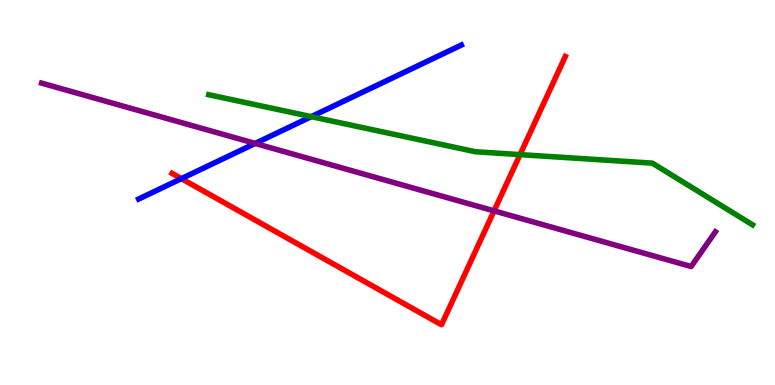[{'lines': ['blue', 'red'], 'intersections': [{'x': 2.34, 'y': 5.36}]}, {'lines': ['green', 'red'], 'intersections': [{'x': 6.71, 'y': 5.98}]}, {'lines': ['purple', 'red'], 'intersections': [{'x': 6.38, 'y': 4.52}]}, {'lines': ['blue', 'green'], 'intersections': [{'x': 4.02, 'y': 6.97}]}, {'lines': ['blue', 'purple'], 'intersections': [{'x': 3.29, 'y': 6.27}]}, {'lines': ['green', 'purple'], 'intersections': []}]